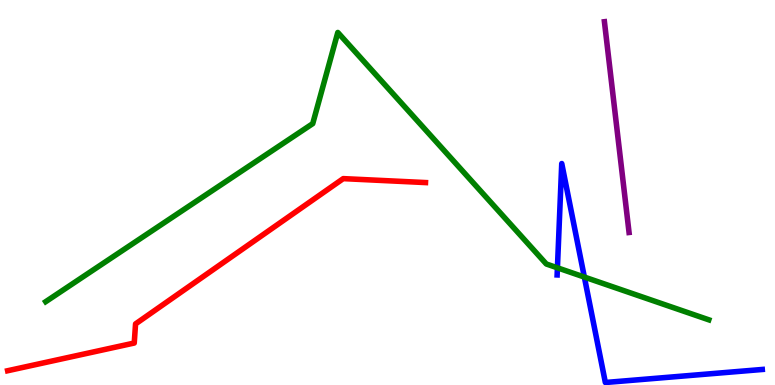[{'lines': ['blue', 'red'], 'intersections': []}, {'lines': ['green', 'red'], 'intersections': []}, {'lines': ['purple', 'red'], 'intersections': []}, {'lines': ['blue', 'green'], 'intersections': [{'x': 7.19, 'y': 3.04}, {'x': 7.54, 'y': 2.8}]}, {'lines': ['blue', 'purple'], 'intersections': []}, {'lines': ['green', 'purple'], 'intersections': []}]